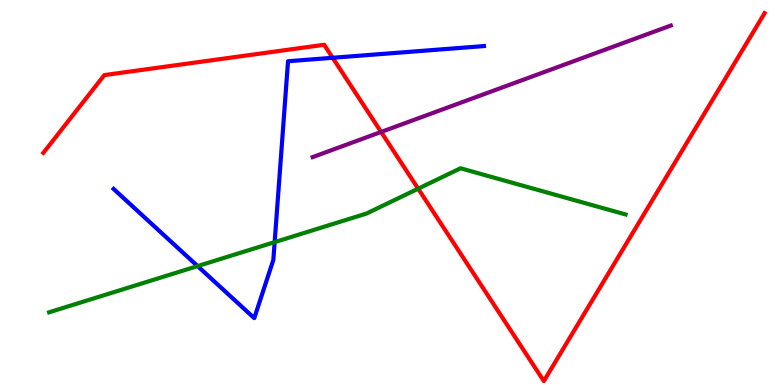[{'lines': ['blue', 'red'], 'intersections': [{'x': 4.29, 'y': 8.5}]}, {'lines': ['green', 'red'], 'intersections': [{'x': 5.4, 'y': 5.1}]}, {'lines': ['purple', 'red'], 'intersections': [{'x': 4.92, 'y': 6.57}]}, {'lines': ['blue', 'green'], 'intersections': [{'x': 2.55, 'y': 3.09}, {'x': 3.54, 'y': 3.71}]}, {'lines': ['blue', 'purple'], 'intersections': []}, {'lines': ['green', 'purple'], 'intersections': []}]